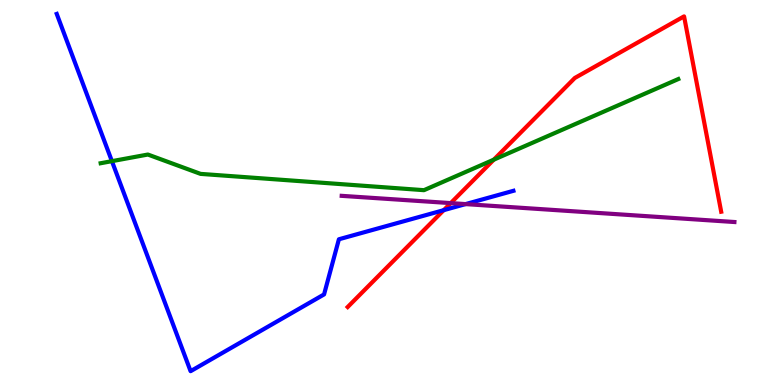[{'lines': ['blue', 'red'], 'intersections': [{'x': 5.73, 'y': 4.54}]}, {'lines': ['green', 'red'], 'intersections': [{'x': 6.37, 'y': 5.85}]}, {'lines': ['purple', 'red'], 'intersections': [{'x': 5.82, 'y': 4.72}]}, {'lines': ['blue', 'green'], 'intersections': [{'x': 1.44, 'y': 5.81}]}, {'lines': ['blue', 'purple'], 'intersections': [{'x': 6.01, 'y': 4.7}]}, {'lines': ['green', 'purple'], 'intersections': []}]